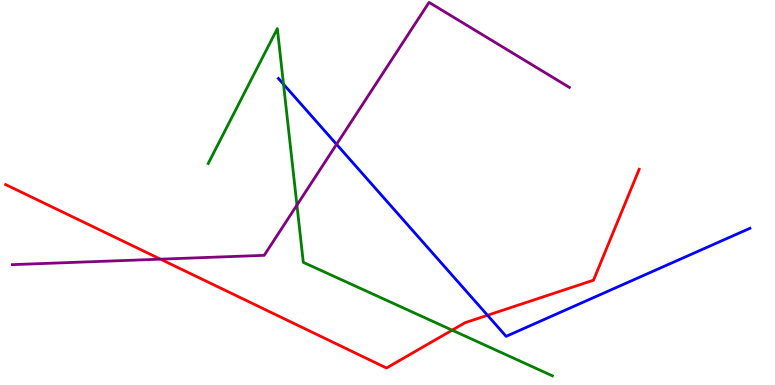[{'lines': ['blue', 'red'], 'intersections': [{'x': 6.29, 'y': 1.81}]}, {'lines': ['green', 'red'], 'intersections': [{'x': 5.83, 'y': 1.42}]}, {'lines': ['purple', 'red'], 'intersections': [{'x': 2.07, 'y': 3.27}]}, {'lines': ['blue', 'green'], 'intersections': [{'x': 3.66, 'y': 7.81}]}, {'lines': ['blue', 'purple'], 'intersections': [{'x': 4.34, 'y': 6.25}]}, {'lines': ['green', 'purple'], 'intersections': [{'x': 3.83, 'y': 4.67}]}]